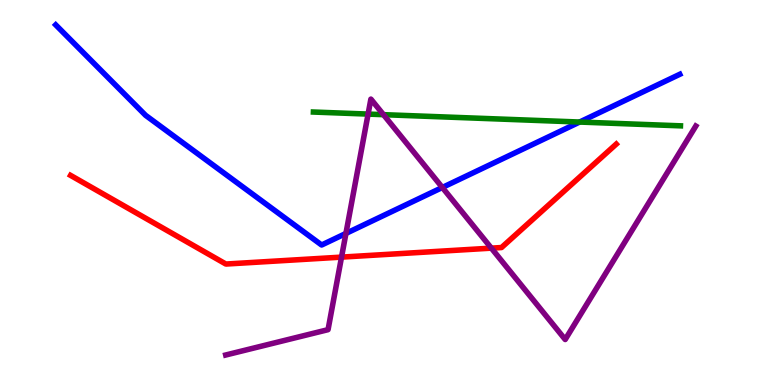[{'lines': ['blue', 'red'], 'intersections': []}, {'lines': ['green', 'red'], 'intersections': []}, {'lines': ['purple', 'red'], 'intersections': [{'x': 4.41, 'y': 3.32}, {'x': 6.34, 'y': 3.55}]}, {'lines': ['blue', 'green'], 'intersections': [{'x': 7.48, 'y': 6.83}]}, {'lines': ['blue', 'purple'], 'intersections': [{'x': 4.46, 'y': 3.94}, {'x': 5.71, 'y': 5.13}]}, {'lines': ['green', 'purple'], 'intersections': [{'x': 4.75, 'y': 7.04}, {'x': 4.95, 'y': 7.02}]}]